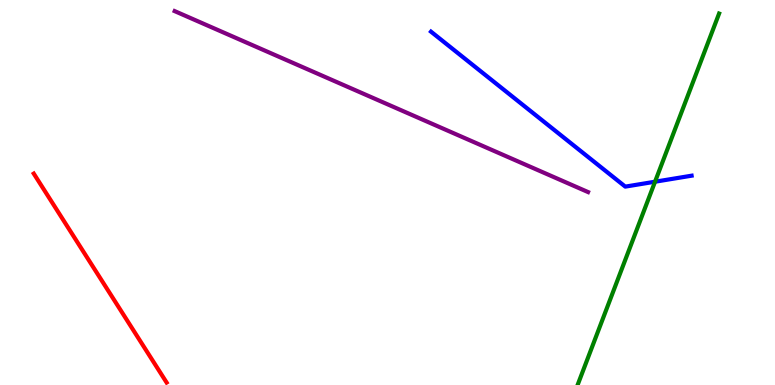[{'lines': ['blue', 'red'], 'intersections': []}, {'lines': ['green', 'red'], 'intersections': []}, {'lines': ['purple', 'red'], 'intersections': []}, {'lines': ['blue', 'green'], 'intersections': [{'x': 8.45, 'y': 5.28}]}, {'lines': ['blue', 'purple'], 'intersections': []}, {'lines': ['green', 'purple'], 'intersections': []}]